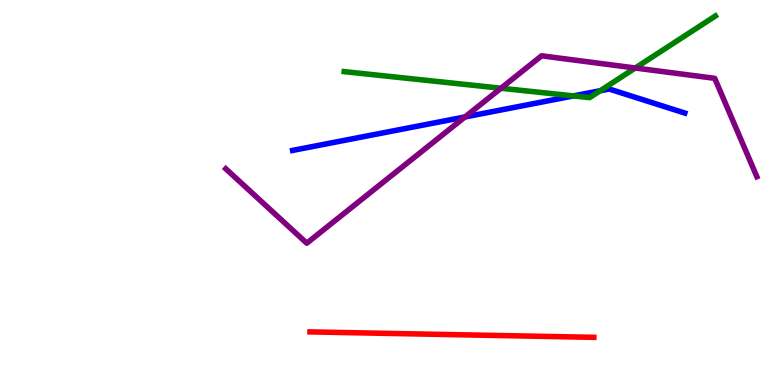[{'lines': ['blue', 'red'], 'intersections': []}, {'lines': ['green', 'red'], 'intersections': []}, {'lines': ['purple', 'red'], 'intersections': []}, {'lines': ['blue', 'green'], 'intersections': [{'x': 7.4, 'y': 7.51}, {'x': 7.75, 'y': 7.64}]}, {'lines': ['blue', 'purple'], 'intersections': [{'x': 6.0, 'y': 6.96}]}, {'lines': ['green', 'purple'], 'intersections': [{'x': 6.46, 'y': 7.71}, {'x': 8.2, 'y': 8.23}]}]